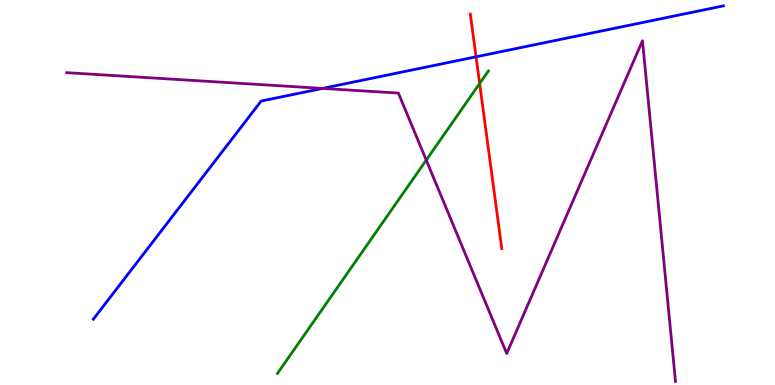[{'lines': ['blue', 'red'], 'intersections': [{'x': 6.14, 'y': 8.52}]}, {'lines': ['green', 'red'], 'intersections': [{'x': 6.19, 'y': 7.83}]}, {'lines': ['purple', 'red'], 'intersections': []}, {'lines': ['blue', 'green'], 'intersections': []}, {'lines': ['blue', 'purple'], 'intersections': [{'x': 4.16, 'y': 7.7}]}, {'lines': ['green', 'purple'], 'intersections': [{'x': 5.5, 'y': 5.84}]}]